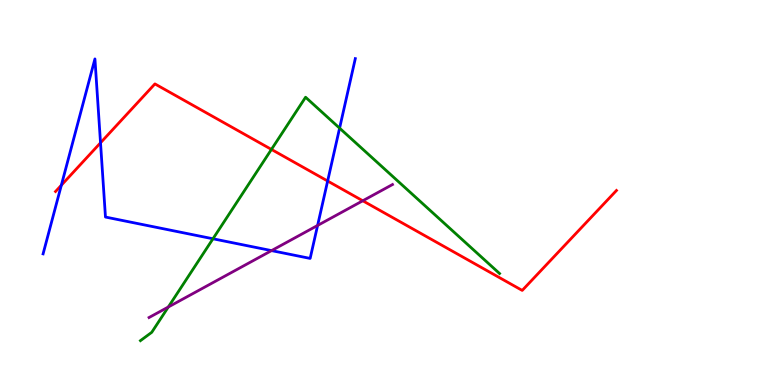[{'lines': ['blue', 'red'], 'intersections': [{'x': 0.792, 'y': 5.19}, {'x': 1.3, 'y': 6.29}, {'x': 4.23, 'y': 5.3}]}, {'lines': ['green', 'red'], 'intersections': [{'x': 3.5, 'y': 6.12}]}, {'lines': ['purple', 'red'], 'intersections': [{'x': 4.68, 'y': 4.79}]}, {'lines': ['blue', 'green'], 'intersections': [{'x': 2.75, 'y': 3.8}, {'x': 4.38, 'y': 6.67}]}, {'lines': ['blue', 'purple'], 'intersections': [{'x': 3.5, 'y': 3.49}, {'x': 4.1, 'y': 4.14}]}, {'lines': ['green', 'purple'], 'intersections': [{'x': 2.17, 'y': 2.03}]}]